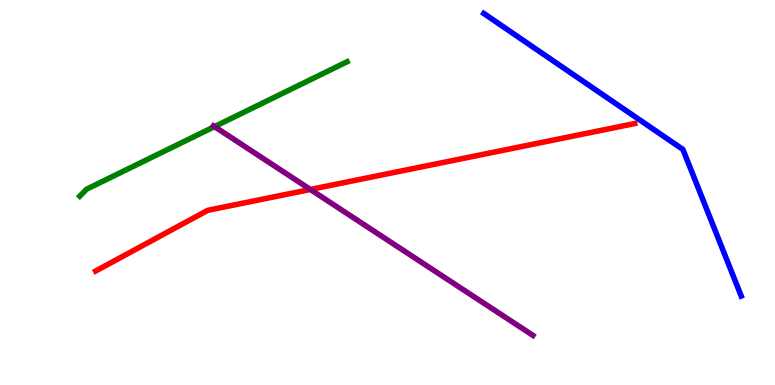[{'lines': ['blue', 'red'], 'intersections': []}, {'lines': ['green', 'red'], 'intersections': []}, {'lines': ['purple', 'red'], 'intersections': [{'x': 4.0, 'y': 5.08}]}, {'lines': ['blue', 'green'], 'intersections': []}, {'lines': ['blue', 'purple'], 'intersections': []}, {'lines': ['green', 'purple'], 'intersections': [{'x': 2.77, 'y': 6.71}]}]